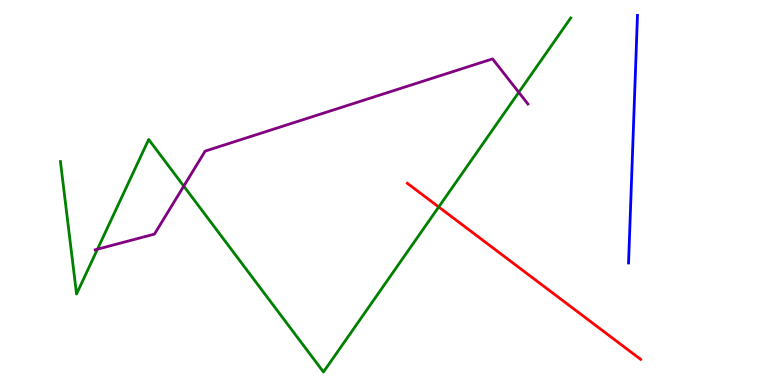[{'lines': ['blue', 'red'], 'intersections': []}, {'lines': ['green', 'red'], 'intersections': [{'x': 5.66, 'y': 4.62}]}, {'lines': ['purple', 'red'], 'intersections': []}, {'lines': ['blue', 'green'], 'intersections': []}, {'lines': ['blue', 'purple'], 'intersections': []}, {'lines': ['green', 'purple'], 'intersections': [{'x': 1.26, 'y': 3.53}, {'x': 2.37, 'y': 5.17}, {'x': 6.69, 'y': 7.6}]}]